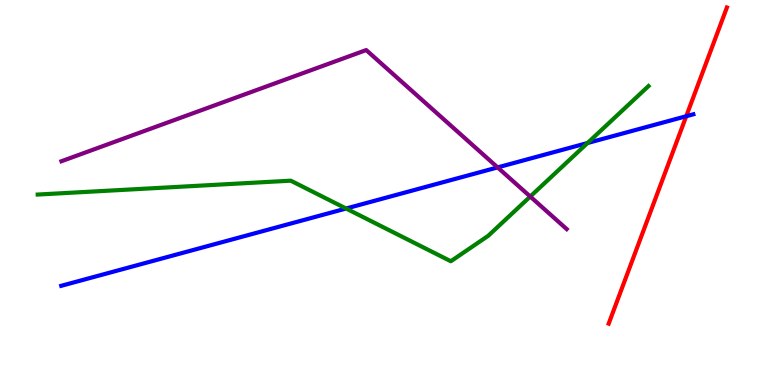[{'lines': ['blue', 'red'], 'intersections': [{'x': 8.85, 'y': 6.98}]}, {'lines': ['green', 'red'], 'intersections': []}, {'lines': ['purple', 'red'], 'intersections': []}, {'lines': ['blue', 'green'], 'intersections': [{'x': 4.47, 'y': 4.58}, {'x': 7.58, 'y': 6.29}]}, {'lines': ['blue', 'purple'], 'intersections': [{'x': 6.42, 'y': 5.65}]}, {'lines': ['green', 'purple'], 'intersections': [{'x': 6.84, 'y': 4.89}]}]